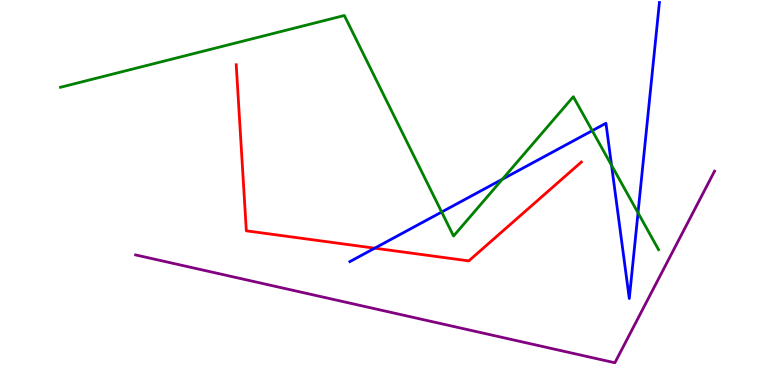[{'lines': ['blue', 'red'], 'intersections': [{'x': 4.84, 'y': 3.55}]}, {'lines': ['green', 'red'], 'intersections': []}, {'lines': ['purple', 'red'], 'intersections': []}, {'lines': ['blue', 'green'], 'intersections': [{'x': 5.7, 'y': 4.49}, {'x': 6.48, 'y': 5.35}, {'x': 7.64, 'y': 6.61}, {'x': 7.89, 'y': 5.71}, {'x': 8.23, 'y': 4.47}]}, {'lines': ['blue', 'purple'], 'intersections': []}, {'lines': ['green', 'purple'], 'intersections': []}]